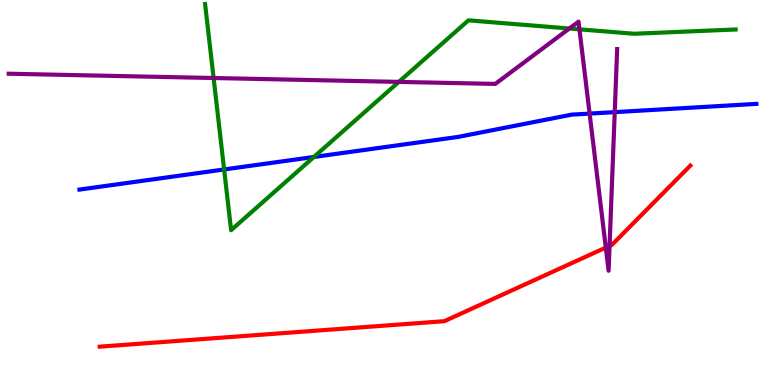[{'lines': ['blue', 'red'], 'intersections': []}, {'lines': ['green', 'red'], 'intersections': []}, {'lines': ['purple', 'red'], 'intersections': [{'x': 7.82, 'y': 3.57}, {'x': 7.87, 'y': 3.61}]}, {'lines': ['blue', 'green'], 'intersections': [{'x': 2.89, 'y': 5.6}, {'x': 4.05, 'y': 5.92}]}, {'lines': ['blue', 'purple'], 'intersections': [{'x': 7.61, 'y': 7.05}, {'x': 7.93, 'y': 7.09}]}, {'lines': ['green', 'purple'], 'intersections': [{'x': 2.76, 'y': 7.97}, {'x': 5.15, 'y': 7.87}, {'x': 7.35, 'y': 9.26}, {'x': 7.48, 'y': 9.24}]}]